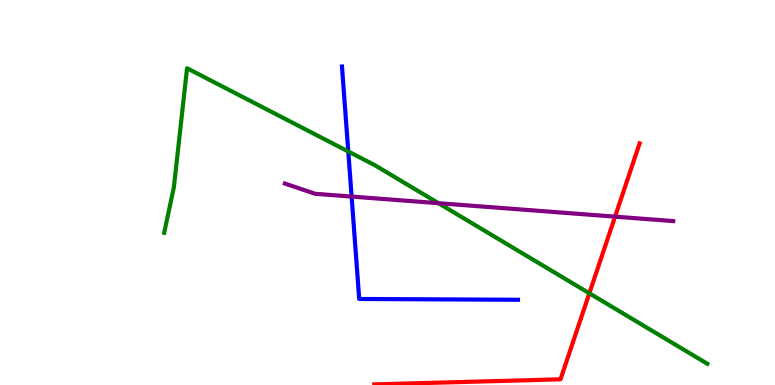[{'lines': ['blue', 'red'], 'intersections': []}, {'lines': ['green', 'red'], 'intersections': [{'x': 7.6, 'y': 2.38}]}, {'lines': ['purple', 'red'], 'intersections': [{'x': 7.94, 'y': 4.37}]}, {'lines': ['blue', 'green'], 'intersections': [{'x': 4.49, 'y': 6.07}]}, {'lines': ['blue', 'purple'], 'intersections': [{'x': 4.54, 'y': 4.89}]}, {'lines': ['green', 'purple'], 'intersections': [{'x': 5.66, 'y': 4.72}]}]